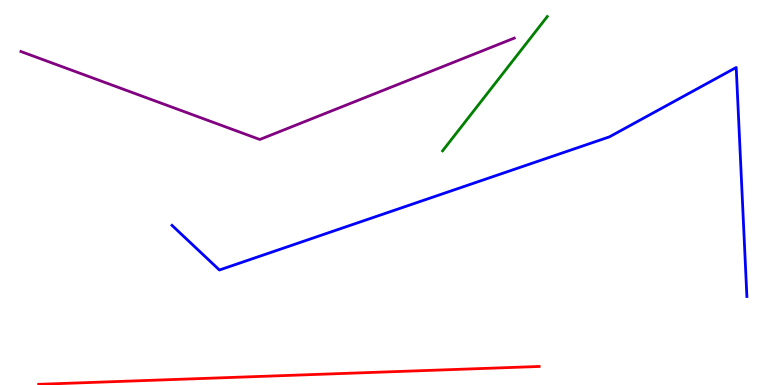[{'lines': ['blue', 'red'], 'intersections': []}, {'lines': ['green', 'red'], 'intersections': []}, {'lines': ['purple', 'red'], 'intersections': []}, {'lines': ['blue', 'green'], 'intersections': []}, {'lines': ['blue', 'purple'], 'intersections': []}, {'lines': ['green', 'purple'], 'intersections': []}]